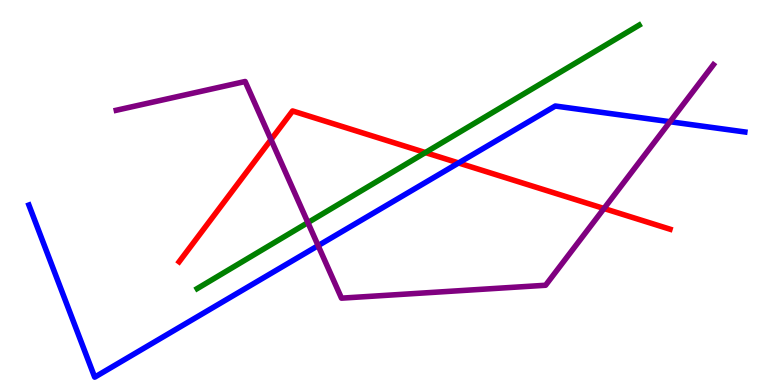[{'lines': ['blue', 'red'], 'intersections': [{'x': 5.92, 'y': 5.77}]}, {'lines': ['green', 'red'], 'intersections': [{'x': 5.49, 'y': 6.04}]}, {'lines': ['purple', 'red'], 'intersections': [{'x': 3.5, 'y': 6.37}, {'x': 7.79, 'y': 4.58}]}, {'lines': ['blue', 'green'], 'intersections': []}, {'lines': ['blue', 'purple'], 'intersections': [{'x': 4.11, 'y': 3.62}, {'x': 8.65, 'y': 6.84}]}, {'lines': ['green', 'purple'], 'intersections': [{'x': 3.97, 'y': 4.22}]}]